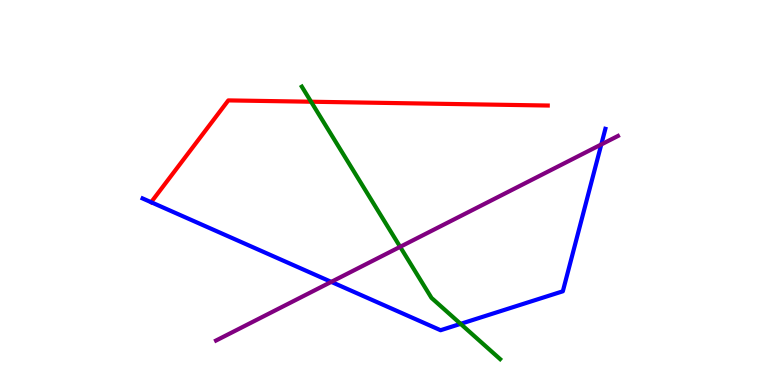[{'lines': ['blue', 'red'], 'intersections': []}, {'lines': ['green', 'red'], 'intersections': [{'x': 4.01, 'y': 7.36}]}, {'lines': ['purple', 'red'], 'intersections': []}, {'lines': ['blue', 'green'], 'intersections': [{'x': 5.94, 'y': 1.59}]}, {'lines': ['blue', 'purple'], 'intersections': [{'x': 4.27, 'y': 2.68}, {'x': 7.76, 'y': 6.25}]}, {'lines': ['green', 'purple'], 'intersections': [{'x': 5.16, 'y': 3.59}]}]